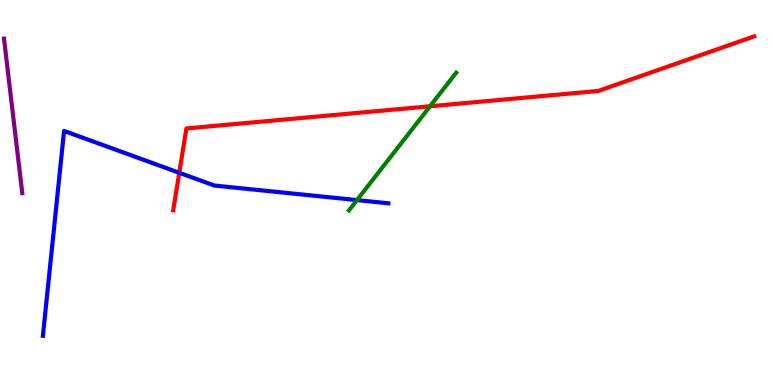[{'lines': ['blue', 'red'], 'intersections': [{'x': 2.31, 'y': 5.51}]}, {'lines': ['green', 'red'], 'intersections': [{'x': 5.55, 'y': 7.24}]}, {'lines': ['purple', 'red'], 'intersections': []}, {'lines': ['blue', 'green'], 'intersections': [{'x': 4.61, 'y': 4.8}]}, {'lines': ['blue', 'purple'], 'intersections': []}, {'lines': ['green', 'purple'], 'intersections': []}]